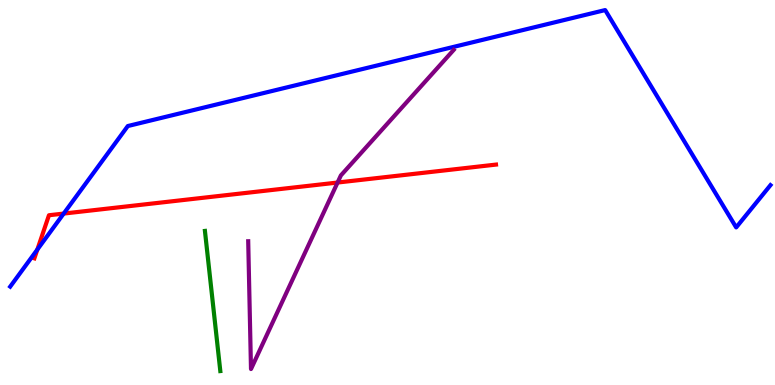[{'lines': ['blue', 'red'], 'intersections': [{'x': 0.482, 'y': 3.52}, {'x': 0.822, 'y': 4.45}]}, {'lines': ['green', 'red'], 'intersections': []}, {'lines': ['purple', 'red'], 'intersections': [{'x': 4.36, 'y': 5.26}]}, {'lines': ['blue', 'green'], 'intersections': []}, {'lines': ['blue', 'purple'], 'intersections': []}, {'lines': ['green', 'purple'], 'intersections': []}]